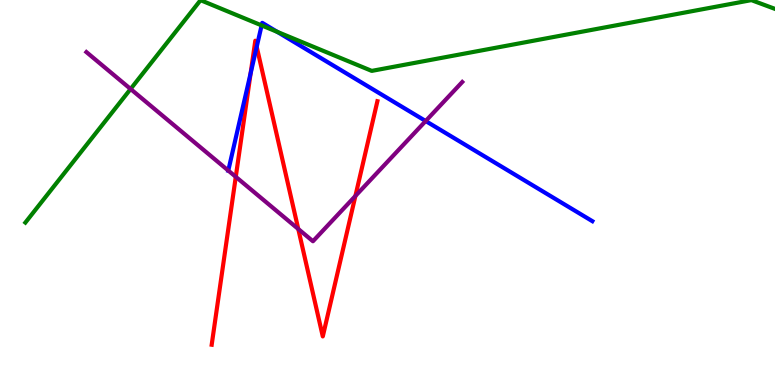[{'lines': ['blue', 'red'], 'intersections': [{'x': 3.23, 'y': 8.1}, {'x': 3.31, 'y': 8.78}]}, {'lines': ['green', 'red'], 'intersections': []}, {'lines': ['purple', 'red'], 'intersections': [{'x': 3.04, 'y': 5.41}, {'x': 3.85, 'y': 4.05}, {'x': 4.59, 'y': 4.91}]}, {'lines': ['blue', 'green'], 'intersections': [{'x': 3.38, 'y': 9.34}, {'x': 3.58, 'y': 9.17}]}, {'lines': ['blue', 'purple'], 'intersections': [{'x': 2.95, 'y': 5.57}, {'x': 5.49, 'y': 6.86}]}, {'lines': ['green', 'purple'], 'intersections': [{'x': 1.69, 'y': 7.69}]}]